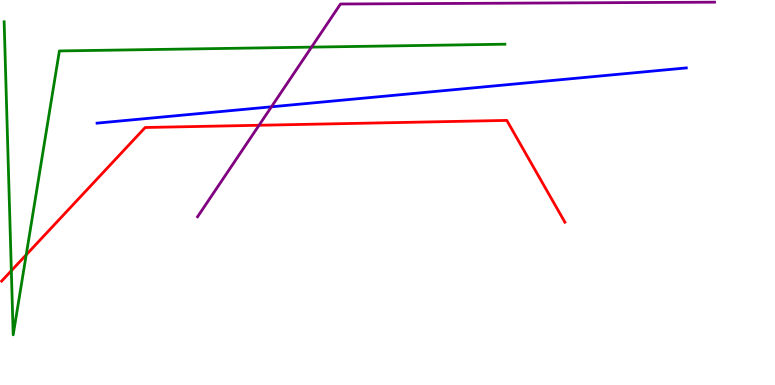[{'lines': ['blue', 'red'], 'intersections': []}, {'lines': ['green', 'red'], 'intersections': [{'x': 0.146, 'y': 2.97}, {'x': 0.338, 'y': 3.38}]}, {'lines': ['purple', 'red'], 'intersections': [{'x': 3.34, 'y': 6.75}]}, {'lines': ['blue', 'green'], 'intersections': []}, {'lines': ['blue', 'purple'], 'intersections': [{'x': 3.5, 'y': 7.23}]}, {'lines': ['green', 'purple'], 'intersections': [{'x': 4.02, 'y': 8.78}]}]